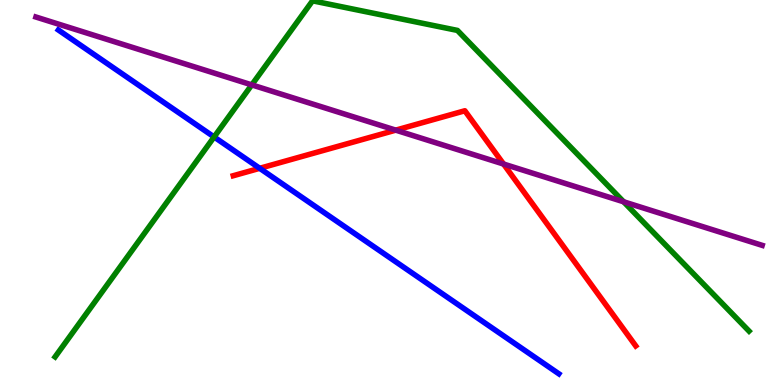[{'lines': ['blue', 'red'], 'intersections': [{'x': 3.35, 'y': 5.63}]}, {'lines': ['green', 'red'], 'intersections': []}, {'lines': ['purple', 'red'], 'intersections': [{'x': 5.11, 'y': 6.62}, {'x': 6.5, 'y': 5.74}]}, {'lines': ['blue', 'green'], 'intersections': [{'x': 2.76, 'y': 6.44}]}, {'lines': ['blue', 'purple'], 'intersections': []}, {'lines': ['green', 'purple'], 'intersections': [{'x': 3.25, 'y': 7.8}, {'x': 8.05, 'y': 4.76}]}]